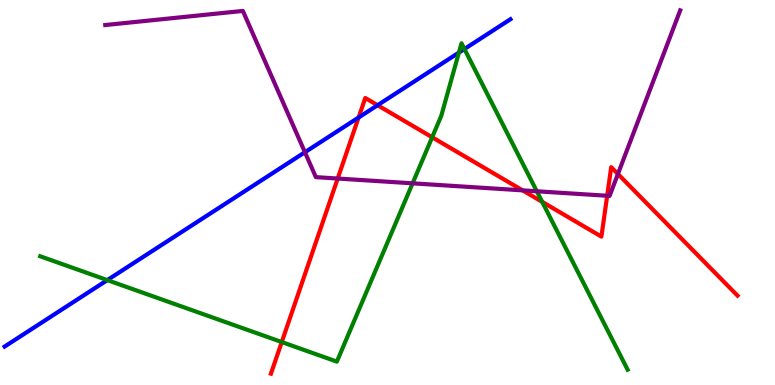[{'lines': ['blue', 'red'], 'intersections': [{'x': 4.63, 'y': 6.95}, {'x': 4.87, 'y': 7.27}]}, {'lines': ['green', 'red'], 'intersections': [{'x': 3.64, 'y': 1.12}, {'x': 5.58, 'y': 6.43}, {'x': 7.0, 'y': 4.76}]}, {'lines': ['purple', 'red'], 'intersections': [{'x': 4.36, 'y': 5.36}, {'x': 6.74, 'y': 5.06}, {'x': 7.83, 'y': 4.92}, {'x': 7.97, 'y': 5.48}]}, {'lines': ['blue', 'green'], 'intersections': [{'x': 1.38, 'y': 2.72}, {'x': 5.92, 'y': 8.63}, {'x': 5.99, 'y': 8.73}]}, {'lines': ['blue', 'purple'], 'intersections': [{'x': 3.93, 'y': 6.05}]}, {'lines': ['green', 'purple'], 'intersections': [{'x': 5.32, 'y': 5.24}, {'x': 6.93, 'y': 5.03}]}]